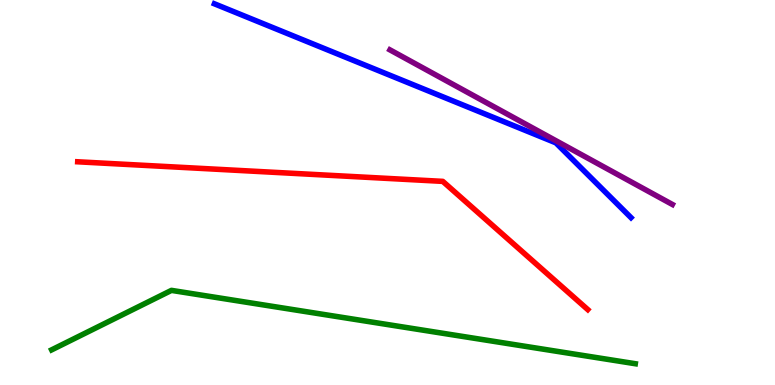[{'lines': ['blue', 'red'], 'intersections': []}, {'lines': ['green', 'red'], 'intersections': []}, {'lines': ['purple', 'red'], 'intersections': []}, {'lines': ['blue', 'green'], 'intersections': []}, {'lines': ['blue', 'purple'], 'intersections': []}, {'lines': ['green', 'purple'], 'intersections': []}]